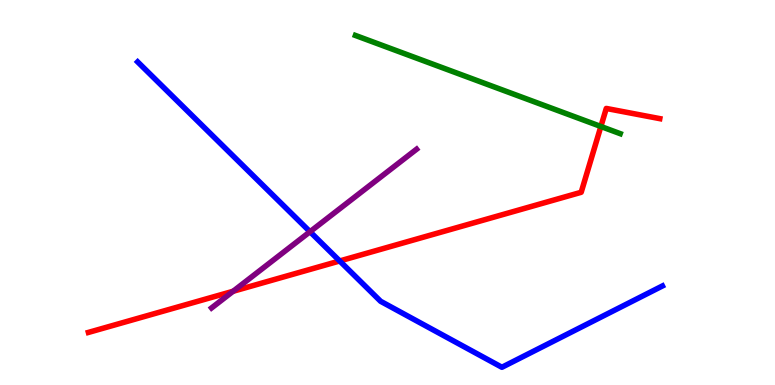[{'lines': ['blue', 'red'], 'intersections': [{'x': 4.38, 'y': 3.22}]}, {'lines': ['green', 'red'], 'intersections': [{'x': 7.75, 'y': 6.71}]}, {'lines': ['purple', 'red'], 'intersections': [{'x': 3.01, 'y': 2.43}]}, {'lines': ['blue', 'green'], 'intersections': []}, {'lines': ['blue', 'purple'], 'intersections': [{'x': 4.0, 'y': 3.98}]}, {'lines': ['green', 'purple'], 'intersections': []}]